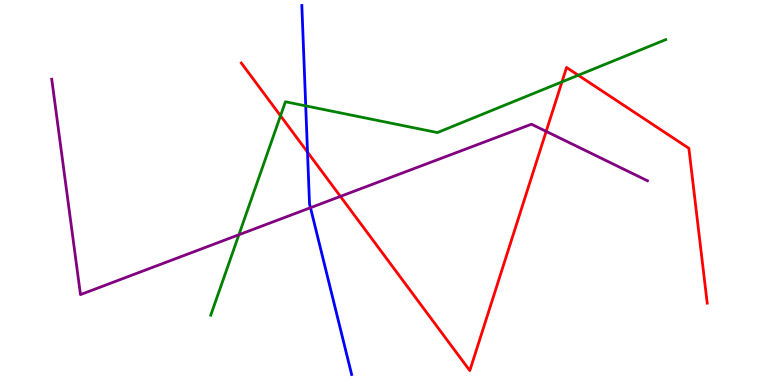[{'lines': ['blue', 'red'], 'intersections': [{'x': 3.97, 'y': 6.05}]}, {'lines': ['green', 'red'], 'intersections': [{'x': 3.62, 'y': 6.99}, {'x': 7.25, 'y': 7.87}, {'x': 7.46, 'y': 8.05}]}, {'lines': ['purple', 'red'], 'intersections': [{'x': 4.39, 'y': 4.9}, {'x': 7.05, 'y': 6.59}]}, {'lines': ['blue', 'green'], 'intersections': [{'x': 3.94, 'y': 7.25}]}, {'lines': ['blue', 'purple'], 'intersections': [{'x': 4.01, 'y': 4.6}]}, {'lines': ['green', 'purple'], 'intersections': [{'x': 3.08, 'y': 3.9}]}]